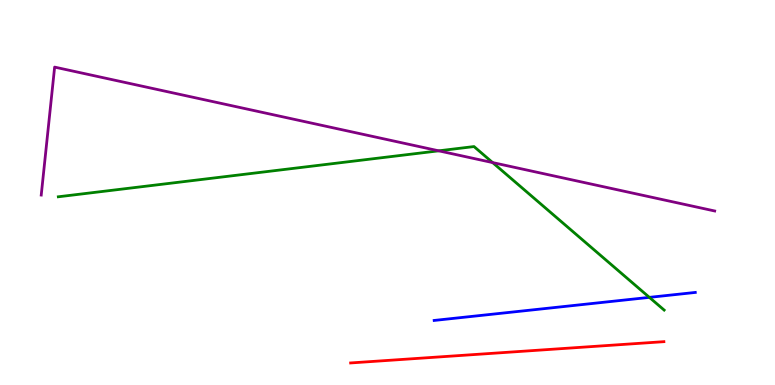[{'lines': ['blue', 'red'], 'intersections': []}, {'lines': ['green', 'red'], 'intersections': []}, {'lines': ['purple', 'red'], 'intersections': []}, {'lines': ['blue', 'green'], 'intersections': [{'x': 8.38, 'y': 2.28}]}, {'lines': ['blue', 'purple'], 'intersections': []}, {'lines': ['green', 'purple'], 'intersections': [{'x': 5.66, 'y': 6.08}, {'x': 6.36, 'y': 5.78}]}]